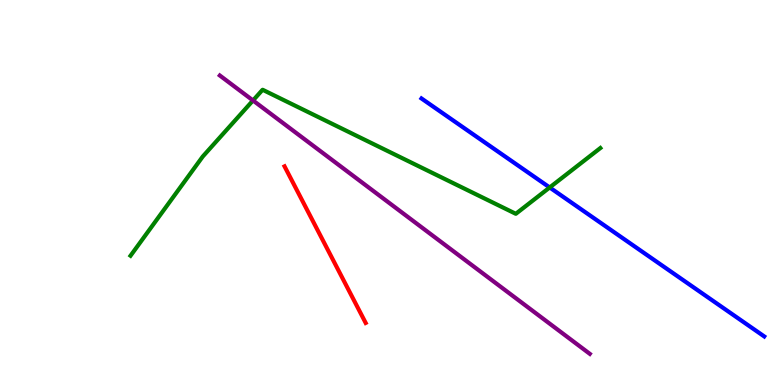[{'lines': ['blue', 'red'], 'intersections': []}, {'lines': ['green', 'red'], 'intersections': []}, {'lines': ['purple', 'red'], 'intersections': []}, {'lines': ['blue', 'green'], 'intersections': [{'x': 7.09, 'y': 5.13}]}, {'lines': ['blue', 'purple'], 'intersections': []}, {'lines': ['green', 'purple'], 'intersections': [{'x': 3.26, 'y': 7.39}]}]